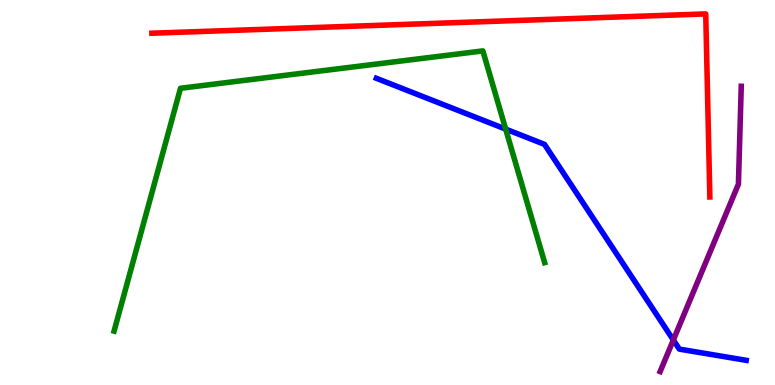[{'lines': ['blue', 'red'], 'intersections': []}, {'lines': ['green', 'red'], 'intersections': []}, {'lines': ['purple', 'red'], 'intersections': []}, {'lines': ['blue', 'green'], 'intersections': [{'x': 6.52, 'y': 6.65}]}, {'lines': ['blue', 'purple'], 'intersections': [{'x': 8.69, 'y': 1.17}]}, {'lines': ['green', 'purple'], 'intersections': []}]